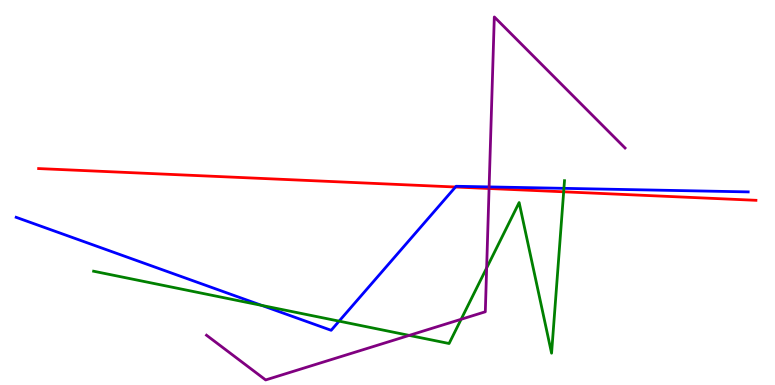[{'lines': ['blue', 'red'], 'intersections': [{'x': 5.88, 'y': 5.14}]}, {'lines': ['green', 'red'], 'intersections': [{'x': 7.27, 'y': 5.02}]}, {'lines': ['purple', 'red'], 'intersections': [{'x': 6.31, 'y': 5.1}]}, {'lines': ['blue', 'green'], 'intersections': [{'x': 3.38, 'y': 2.07}, {'x': 4.38, 'y': 1.66}, {'x': 7.28, 'y': 5.11}]}, {'lines': ['blue', 'purple'], 'intersections': [{'x': 6.31, 'y': 5.15}]}, {'lines': ['green', 'purple'], 'intersections': [{'x': 5.28, 'y': 1.29}, {'x': 5.95, 'y': 1.71}, {'x': 6.28, 'y': 3.04}]}]